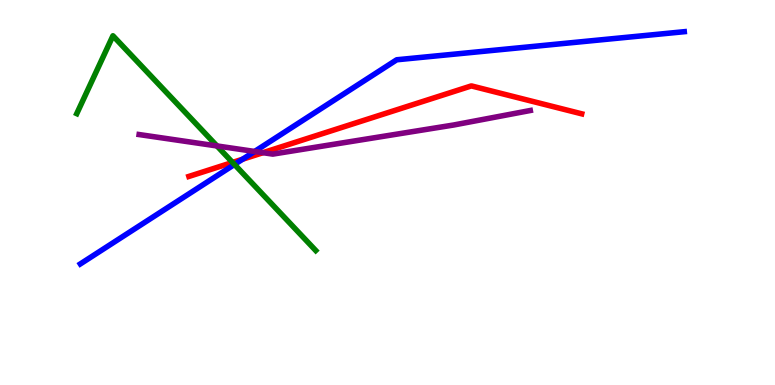[{'lines': ['blue', 'red'], 'intersections': [{'x': 3.13, 'y': 5.86}]}, {'lines': ['green', 'red'], 'intersections': [{'x': 3.0, 'y': 5.78}]}, {'lines': ['purple', 'red'], 'intersections': [{'x': 3.39, 'y': 6.03}]}, {'lines': ['blue', 'green'], 'intersections': [{'x': 3.03, 'y': 5.73}]}, {'lines': ['blue', 'purple'], 'intersections': [{'x': 3.29, 'y': 6.07}]}, {'lines': ['green', 'purple'], 'intersections': [{'x': 2.8, 'y': 6.21}]}]